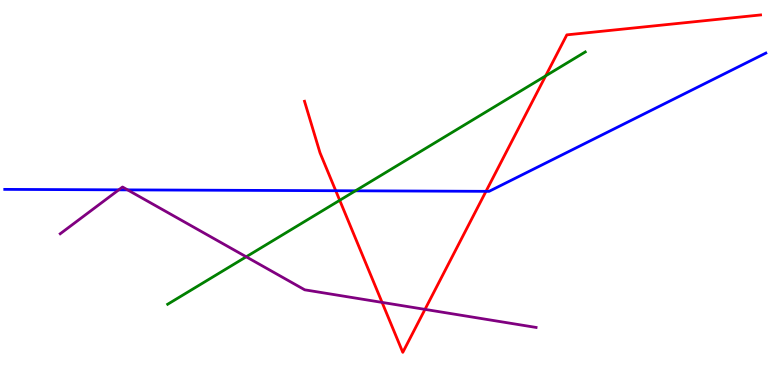[{'lines': ['blue', 'red'], 'intersections': [{'x': 4.33, 'y': 5.05}, {'x': 6.27, 'y': 5.03}]}, {'lines': ['green', 'red'], 'intersections': [{'x': 4.38, 'y': 4.8}, {'x': 7.04, 'y': 8.03}]}, {'lines': ['purple', 'red'], 'intersections': [{'x': 4.93, 'y': 2.15}, {'x': 5.48, 'y': 1.96}]}, {'lines': ['blue', 'green'], 'intersections': [{'x': 4.59, 'y': 5.04}]}, {'lines': ['blue', 'purple'], 'intersections': [{'x': 1.53, 'y': 5.07}, {'x': 1.65, 'y': 5.07}]}, {'lines': ['green', 'purple'], 'intersections': [{'x': 3.18, 'y': 3.33}]}]